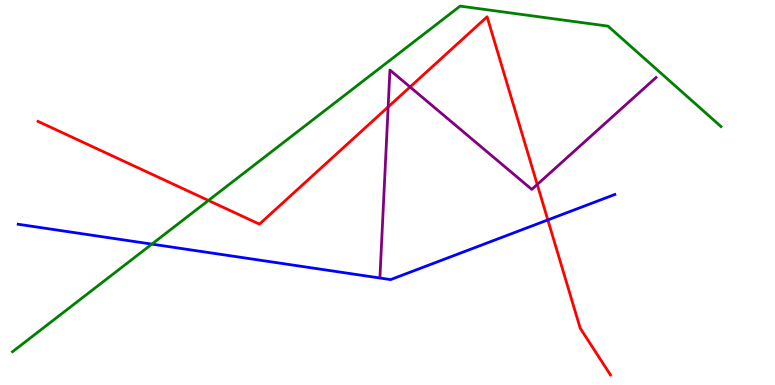[{'lines': ['blue', 'red'], 'intersections': [{'x': 7.07, 'y': 4.29}]}, {'lines': ['green', 'red'], 'intersections': [{'x': 2.69, 'y': 4.79}]}, {'lines': ['purple', 'red'], 'intersections': [{'x': 5.01, 'y': 7.22}, {'x': 5.29, 'y': 7.74}, {'x': 6.93, 'y': 5.21}]}, {'lines': ['blue', 'green'], 'intersections': [{'x': 1.96, 'y': 3.66}]}, {'lines': ['blue', 'purple'], 'intersections': []}, {'lines': ['green', 'purple'], 'intersections': []}]